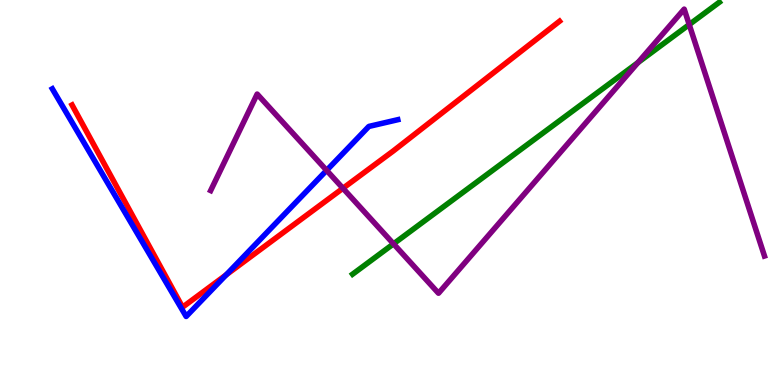[{'lines': ['blue', 'red'], 'intersections': [{'x': 2.92, 'y': 2.86}]}, {'lines': ['green', 'red'], 'intersections': []}, {'lines': ['purple', 'red'], 'intersections': [{'x': 4.43, 'y': 5.11}]}, {'lines': ['blue', 'green'], 'intersections': []}, {'lines': ['blue', 'purple'], 'intersections': [{'x': 4.21, 'y': 5.57}]}, {'lines': ['green', 'purple'], 'intersections': [{'x': 5.08, 'y': 3.67}, {'x': 8.23, 'y': 8.37}, {'x': 8.89, 'y': 9.36}]}]